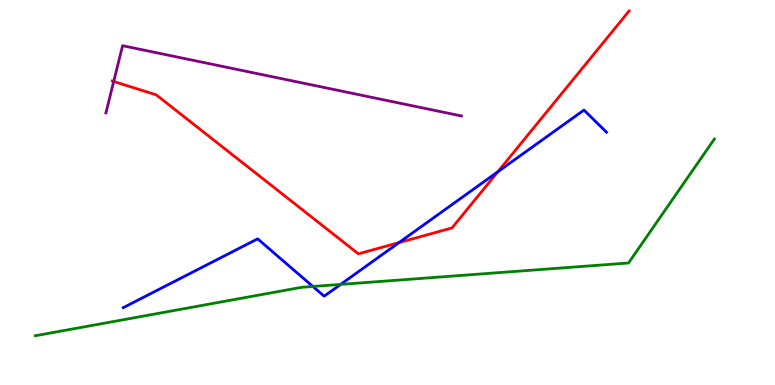[{'lines': ['blue', 'red'], 'intersections': [{'x': 5.15, 'y': 3.7}, {'x': 6.42, 'y': 5.54}]}, {'lines': ['green', 'red'], 'intersections': []}, {'lines': ['purple', 'red'], 'intersections': [{'x': 1.47, 'y': 7.88}]}, {'lines': ['blue', 'green'], 'intersections': [{'x': 4.04, 'y': 2.56}, {'x': 4.4, 'y': 2.61}]}, {'lines': ['blue', 'purple'], 'intersections': []}, {'lines': ['green', 'purple'], 'intersections': []}]